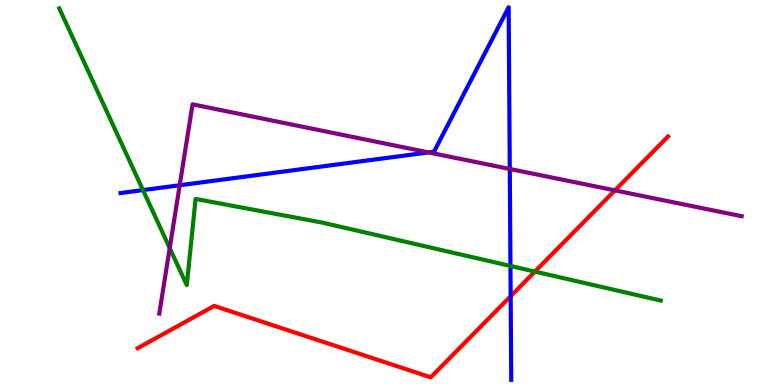[{'lines': ['blue', 'red'], 'intersections': [{'x': 6.59, 'y': 2.31}]}, {'lines': ['green', 'red'], 'intersections': [{'x': 6.9, 'y': 2.95}]}, {'lines': ['purple', 'red'], 'intersections': [{'x': 7.93, 'y': 5.05}]}, {'lines': ['blue', 'green'], 'intersections': [{'x': 1.85, 'y': 5.06}, {'x': 6.59, 'y': 3.09}]}, {'lines': ['blue', 'purple'], 'intersections': [{'x': 2.32, 'y': 5.19}, {'x': 5.53, 'y': 6.04}, {'x': 6.58, 'y': 5.61}]}, {'lines': ['green', 'purple'], 'intersections': [{'x': 2.19, 'y': 3.56}]}]